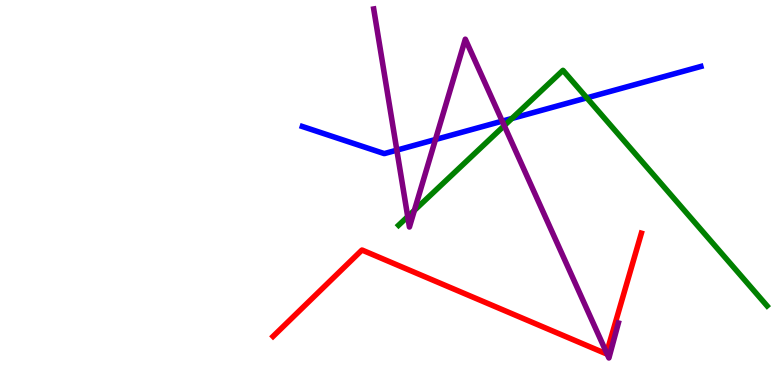[{'lines': ['blue', 'red'], 'intersections': []}, {'lines': ['green', 'red'], 'intersections': []}, {'lines': ['purple', 'red'], 'intersections': [{'x': 7.83, 'y': 0.835}]}, {'lines': ['blue', 'green'], 'intersections': [{'x': 6.6, 'y': 6.92}, {'x': 7.57, 'y': 7.46}]}, {'lines': ['blue', 'purple'], 'intersections': [{'x': 5.12, 'y': 6.1}, {'x': 5.62, 'y': 6.38}, {'x': 6.48, 'y': 6.85}]}, {'lines': ['green', 'purple'], 'intersections': [{'x': 5.26, 'y': 4.37}, {'x': 5.35, 'y': 4.54}, {'x': 6.51, 'y': 6.74}]}]